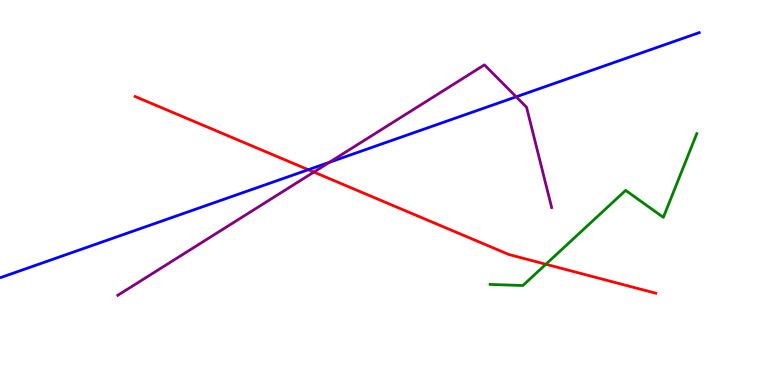[{'lines': ['blue', 'red'], 'intersections': [{'x': 3.98, 'y': 5.59}]}, {'lines': ['green', 'red'], 'intersections': [{'x': 7.04, 'y': 3.14}]}, {'lines': ['purple', 'red'], 'intersections': [{'x': 4.05, 'y': 5.53}]}, {'lines': ['blue', 'green'], 'intersections': []}, {'lines': ['blue', 'purple'], 'intersections': [{'x': 4.25, 'y': 5.78}, {'x': 6.66, 'y': 7.49}]}, {'lines': ['green', 'purple'], 'intersections': []}]